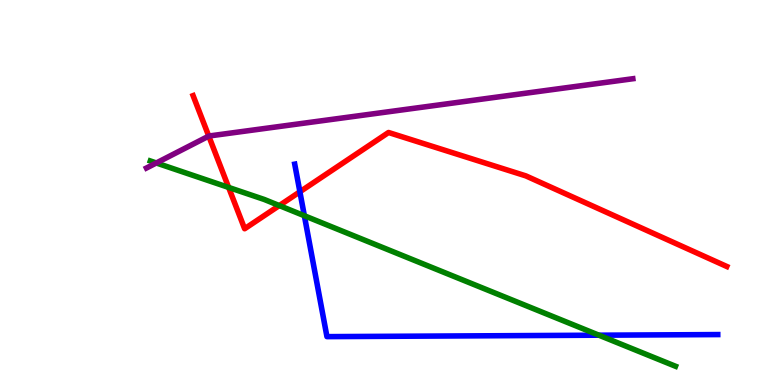[{'lines': ['blue', 'red'], 'intersections': [{'x': 3.87, 'y': 5.02}]}, {'lines': ['green', 'red'], 'intersections': [{'x': 2.95, 'y': 5.13}, {'x': 3.6, 'y': 4.66}]}, {'lines': ['purple', 'red'], 'intersections': [{'x': 2.69, 'y': 6.47}]}, {'lines': ['blue', 'green'], 'intersections': [{'x': 3.93, 'y': 4.4}, {'x': 7.73, 'y': 1.29}]}, {'lines': ['blue', 'purple'], 'intersections': []}, {'lines': ['green', 'purple'], 'intersections': [{'x': 2.02, 'y': 5.77}]}]